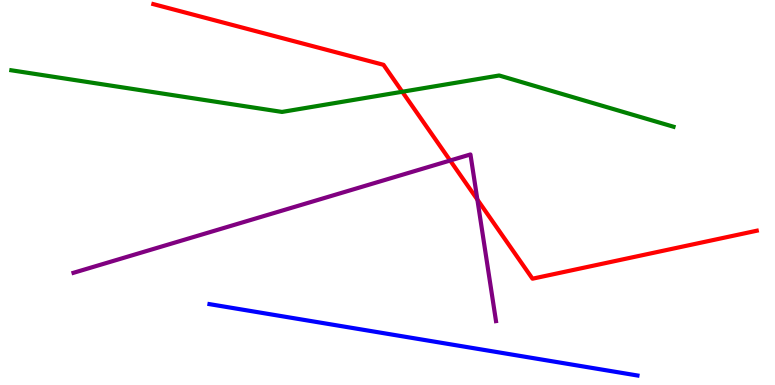[{'lines': ['blue', 'red'], 'intersections': []}, {'lines': ['green', 'red'], 'intersections': [{'x': 5.19, 'y': 7.62}]}, {'lines': ['purple', 'red'], 'intersections': [{'x': 5.81, 'y': 5.83}, {'x': 6.16, 'y': 4.82}]}, {'lines': ['blue', 'green'], 'intersections': []}, {'lines': ['blue', 'purple'], 'intersections': []}, {'lines': ['green', 'purple'], 'intersections': []}]